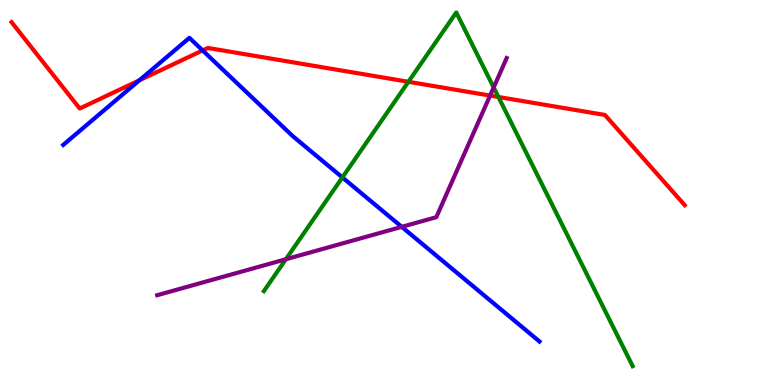[{'lines': ['blue', 'red'], 'intersections': [{'x': 1.8, 'y': 7.91}, {'x': 2.61, 'y': 8.69}]}, {'lines': ['green', 'red'], 'intersections': [{'x': 5.27, 'y': 7.88}, {'x': 6.43, 'y': 7.48}]}, {'lines': ['purple', 'red'], 'intersections': [{'x': 6.32, 'y': 7.52}]}, {'lines': ['blue', 'green'], 'intersections': [{'x': 4.42, 'y': 5.39}]}, {'lines': ['blue', 'purple'], 'intersections': [{'x': 5.18, 'y': 4.11}]}, {'lines': ['green', 'purple'], 'intersections': [{'x': 3.69, 'y': 3.27}, {'x': 6.37, 'y': 7.73}]}]